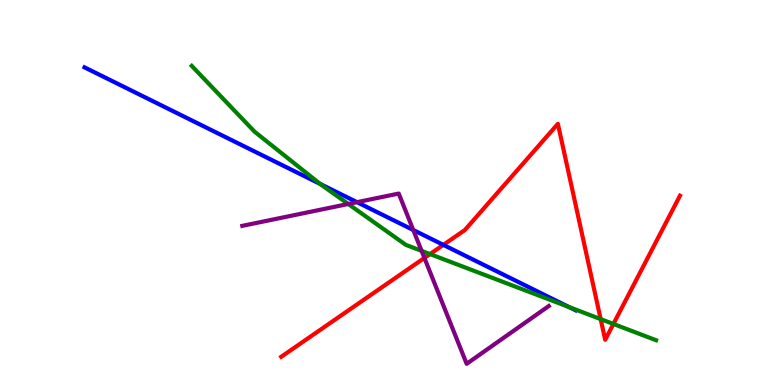[{'lines': ['blue', 'red'], 'intersections': [{'x': 5.72, 'y': 3.64}]}, {'lines': ['green', 'red'], 'intersections': [{'x': 5.55, 'y': 3.4}, {'x': 7.75, 'y': 1.71}, {'x': 7.91, 'y': 1.59}]}, {'lines': ['purple', 'red'], 'intersections': [{'x': 5.48, 'y': 3.3}]}, {'lines': ['blue', 'green'], 'intersections': [{'x': 4.13, 'y': 5.22}, {'x': 7.34, 'y': 2.03}]}, {'lines': ['blue', 'purple'], 'intersections': [{'x': 4.61, 'y': 4.75}, {'x': 5.33, 'y': 4.03}]}, {'lines': ['green', 'purple'], 'intersections': [{'x': 4.49, 'y': 4.7}, {'x': 5.44, 'y': 3.48}]}]